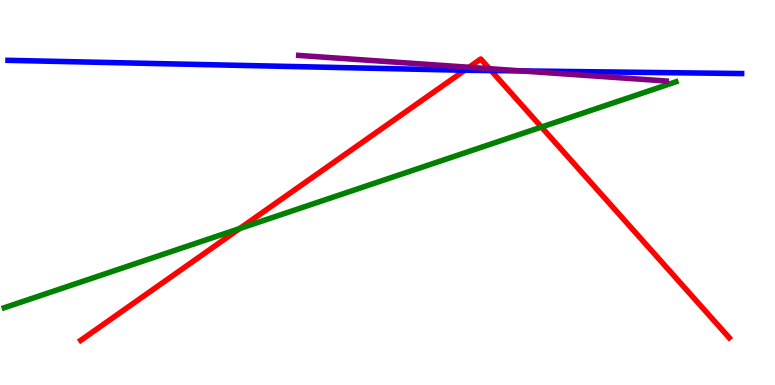[{'lines': ['blue', 'red'], 'intersections': [{'x': 6.0, 'y': 8.18}, {'x': 6.34, 'y': 8.17}]}, {'lines': ['green', 'red'], 'intersections': [{'x': 3.09, 'y': 4.06}, {'x': 6.99, 'y': 6.7}]}, {'lines': ['purple', 'red'], 'intersections': [{'x': 6.05, 'y': 8.25}, {'x': 6.31, 'y': 8.22}]}, {'lines': ['blue', 'green'], 'intersections': []}, {'lines': ['blue', 'purple'], 'intersections': [{'x': 6.73, 'y': 8.16}]}, {'lines': ['green', 'purple'], 'intersections': []}]